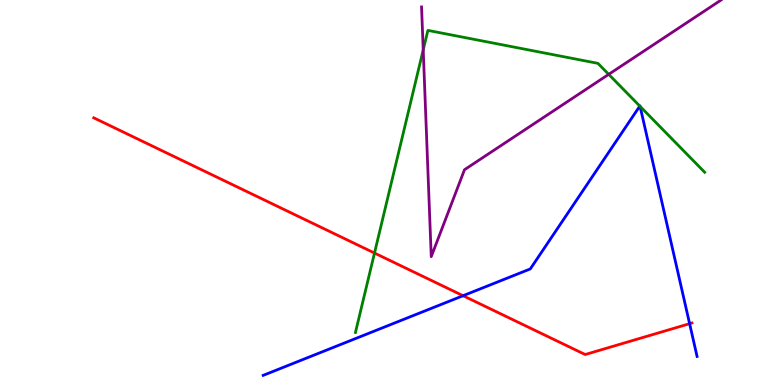[{'lines': ['blue', 'red'], 'intersections': [{'x': 5.98, 'y': 2.32}, {'x': 8.9, 'y': 1.59}]}, {'lines': ['green', 'red'], 'intersections': [{'x': 4.83, 'y': 3.43}]}, {'lines': ['purple', 'red'], 'intersections': []}, {'lines': ['blue', 'green'], 'intersections': [{'x': 8.26, 'y': 7.24}, {'x': 8.26, 'y': 7.24}]}, {'lines': ['blue', 'purple'], 'intersections': []}, {'lines': ['green', 'purple'], 'intersections': [{'x': 5.46, 'y': 8.7}, {'x': 7.85, 'y': 8.07}]}]